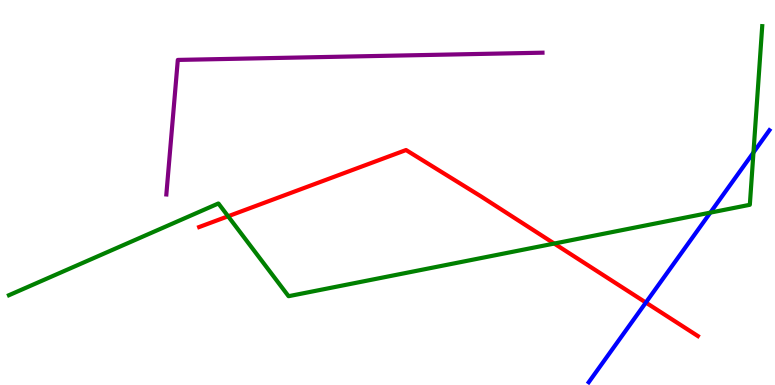[{'lines': ['blue', 'red'], 'intersections': [{'x': 8.33, 'y': 2.14}]}, {'lines': ['green', 'red'], 'intersections': [{'x': 2.94, 'y': 4.38}, {'x': 7.15, 'y': 3.67}]}, {'lines': ['purple', 'red'], 'intersections': []}, {'lines': ['blue', 'green'], 'intersections': [{'x': 9.17, 'y': 4.48}, {'x': 9.72, 'y': 6.04}]}, {'lines': ['blue', 'purple'], 'intersections': []}, {'lines': ['green', 'purple'], 'intersections': []}]